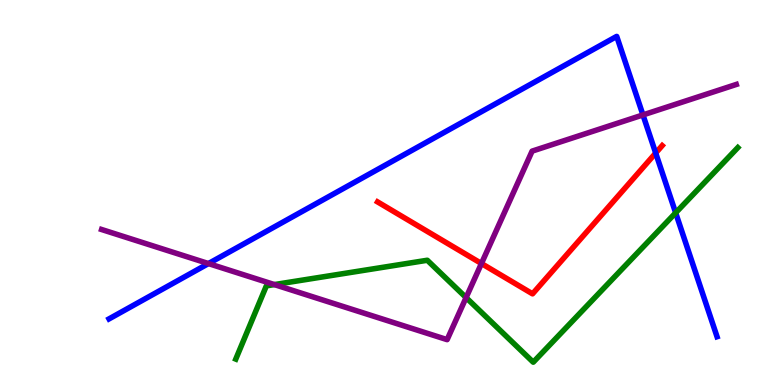[{'lines': ['blue', 'red'], 'intersections': [{'x': 8.46, 'y': 6.02}]}, {'lines': ['green', 'red'], 'intersections': []}, {'lines': ['purple', 'red'], 'intersections': [{'x': 6.21, 'y': 3.16}]}, {'lines': ['blue', 'green'], 'intersections': [{'x': 8.72, 'y': 4.47}]}, {'lines': ['blue', 'purple'], 'intersections': [{'x': 2.69, 'y': 3.15}, {'x': 8.3, 'y': 7.01}]}, {'lines': ['green', 'purple'], 'intersections': [{'x': 3.54, 'y': 2.61}, {'x': 6.01, 'y': 2.27}]}]